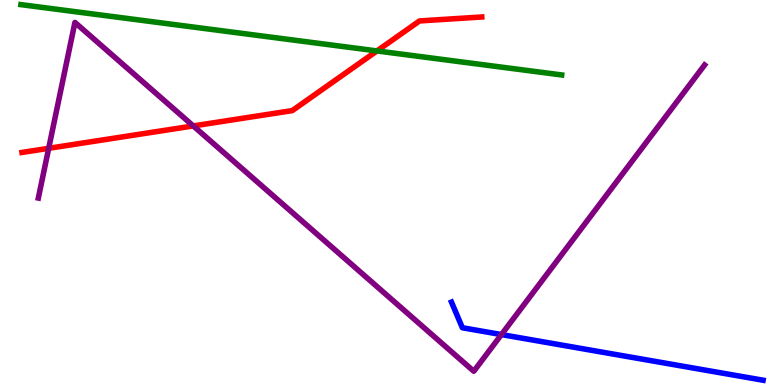[{'lines': ['blue', 'red'], 'intersections': []}, {'lines': ['green', 'red'], 'intersections': [{'x': 4.86, 'y': 8.68}]}, {'lines': ['purple', 'red'], 'intersections': [{'x': 0.628, 'y': 6.15}, {'x': 2.49, 'y': 6.73}]}, {'lines': ['blue', 'green'], 'intersections': []}, {'lines': ['blue', 'purple'], 'intersections': [{'x': 6.47, 'y': 1.31}]}, {'lines': ['green', 'purple'], 'intersections': []}]